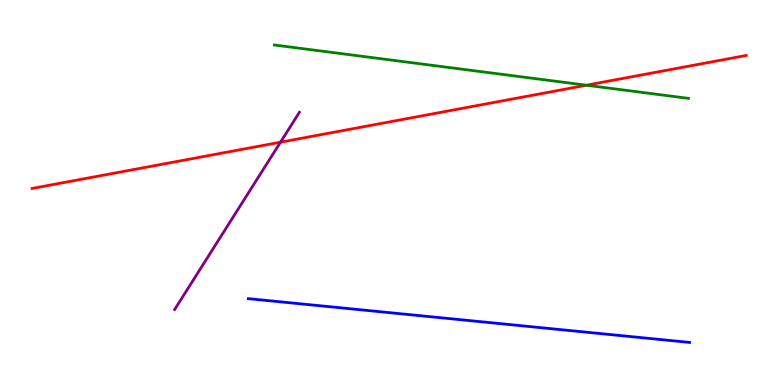[{'lines': ['blue', 'red'], 'intersections': []}, {'lines': ['green', 'red'], 'intersections': [{'x': 7.57, 'y': 7.79}]}, {'lines': ['purple', 'red'], 'intersections': [{'x': 3.62, 'y': 6.31}]}, {'lines': ['blue', 'green'], 'intersections': []}, {'lines': ['blue', 'purple'], 'intersections': []}, {'lines': ['green', 'purple'], 'intersections': []}]